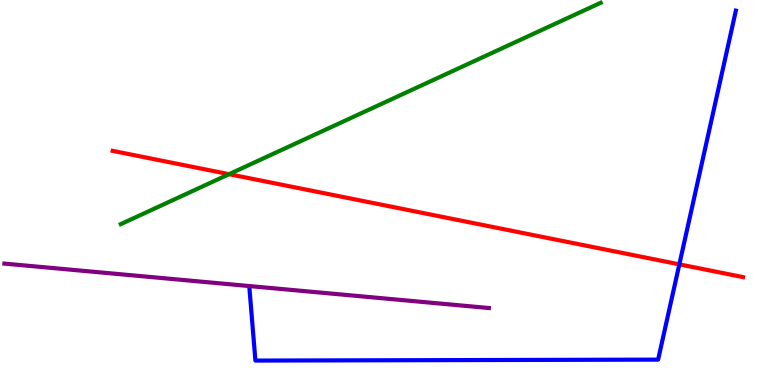[{'lines': ['blue', 'red'], 'intersections': [{'x': 8.77, 'y': 3.13}]}, {'lines': ['green', 'red'], 'intersections': [{'x': 2.96, 'y': 5.48}]}, {'lines': ['purple', 'red'], 'intersections': []}, {'lines': ['blue', 'green'], 'intersections': []}, {'lines': ['blue', 'purple'], 'intersections': []}, {'lines': ['green', 'purple'], 'intersections': []}]